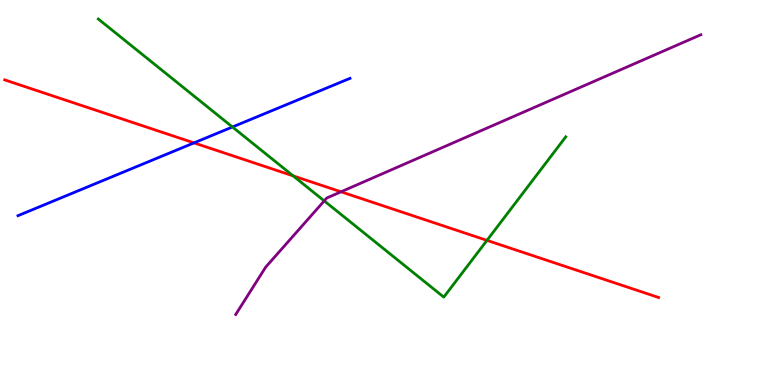[{'lines': ['blue', 'red'], 'intersections': [{'x': 2.5, 'y': 6.29}]}, {'lines': ['green', 'red'], 'intersections': [{'x': 3.78, 'y': 5.43}, {'x': 6.28, 'y': 3.76}]}, {'lines': ['purple', 'red'], 'intersections': [{'x': 4.4, 'y': 5.02}]}, {'lines': ['blue', 'green'], 'intersections': [{'x': 3.0, 'y': 6.7}]}, {'lines': ['blue', 'purple'], 'intersections': []}, {'lines': ['green', 'purple'], 'intersections': [{'x': 4.18, 'y': 4.78}]}]